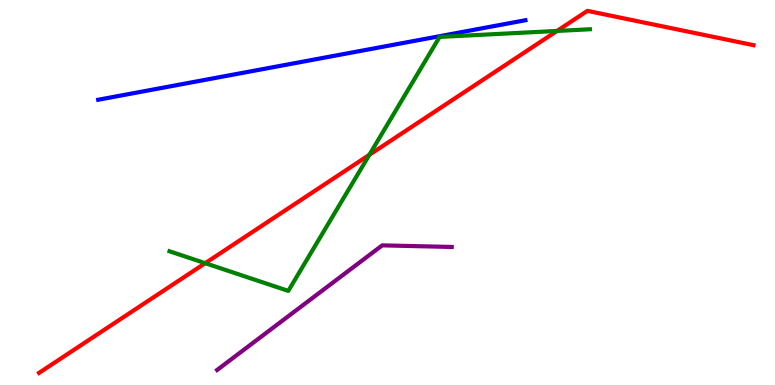[{'lines': ['blue', 'red'], 'intersections': []}, {'lines': ['green', 'red'], 'intersections': [{'x': 2.65, 'y': 3.16}, {'x': 4.77, 'y': 5.98}, {'x': 7.19, 'y': 9.2}]}, {'lines': ['purple', 'red'], 'intersections': []}, {'lines': ['blue', 'green'], 'intersections': []}, {'lines': ['blue', 'purple'], 'intersections': []}, {'lines': ['green', 'purple'], 'intersections': []}]